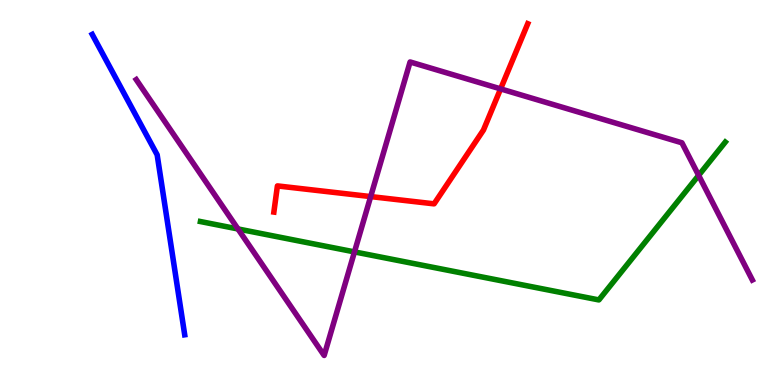[{'lines': ['blue', 'red'], 'intersections': []}, {'lines': ['green', 'red'], 'intersections': []}, {'lines': ['purple', 'red'], 'intersections': [{'x': 4.78, 'y': 4.89}, {'x': 6.46, 'y': 7.69}]}, {'lines': ['blue', 'green'], 'intersections': []}, {'lines': ['blue', 'purple'], 'intersections': []}, {'lines': ['green', 'purple'], 'intersections': [{'x': 3.07, 'y': 4.05}, {'x': 4.57, 'y': 3.46}, {'x': 9.01, 'y': 5.45}]}]